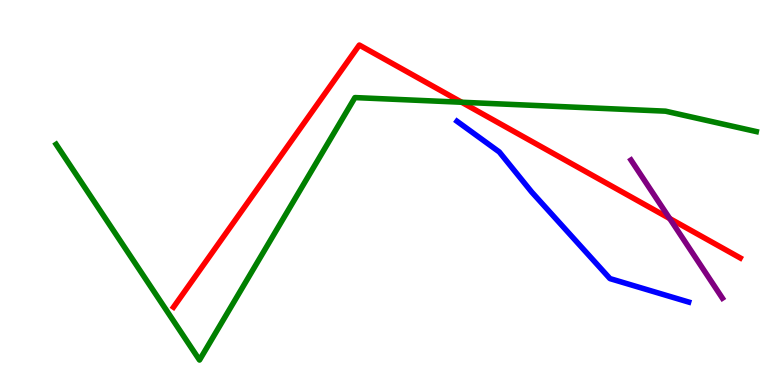[{'lines': ['blue', 'red'], 'intersections': []}, {'lines': ['green', 'red'], 'intersections': [{'x': 5.96, 'y': 7.34}]}, {'lines': ['purple', 'red'], 'intersections': [{'x': 8.64, 'y': 4.32}]}, {'lines': ['blue', 'green'], 'intersections': []}, {'lines': ['blue', 'purple'], 'intersections': []}, {'lines': ['green', 'purple'], 'intersections': []}]